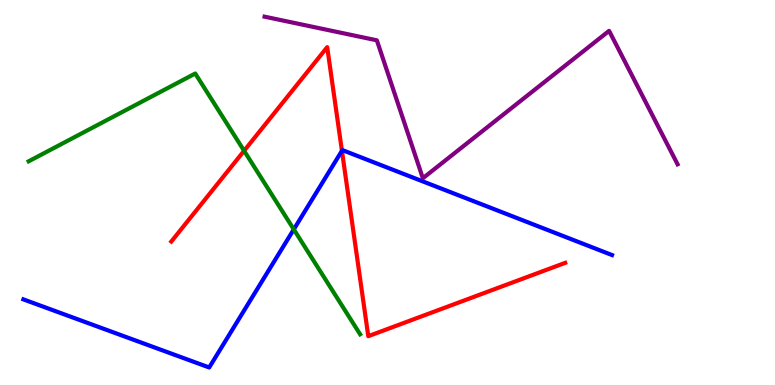[{'lines': ['blue', 'red'], 'intersections': [{'x': 4.41, 'y': 6.08}]}, {'lines': ['green', 'red'], 'intersections': [{'x': 3.15, 'y': 6.08}]}, {'lines': ['purple', 'red'], 'intersections': []}, {'lines': ['blue', 'green'], 'intersections': [{'x': 3.79, 'y': 4.04}]}, {'lines': ['blue', 'purple'], 'intersections': []}, {'lines': ['green', 'purple'], 'intersections': []}]